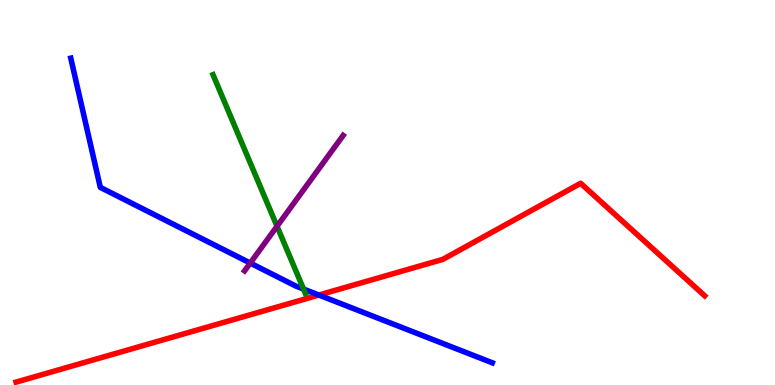[{'lines': ['blue', 'red'], 'intersections': [{'x': 4.11, 'y': 2.34}]}, {'lines': ['green', 'red'], 'intersections': []}, {'lines': ['purple', 'red'], 'intersections': []}, {'lines': ['blue', 'green'], 'intersections': [{'x': 3.92, 'y': 2.49}]}, {'lines': ['blue', 'purple'], 'intersections': [{'x': 3.23, 'y': 3.17}]}, {'lines': ['green', 'purple'], 'intersections': [{'x': 3.57, 'y': 4.12}]}]